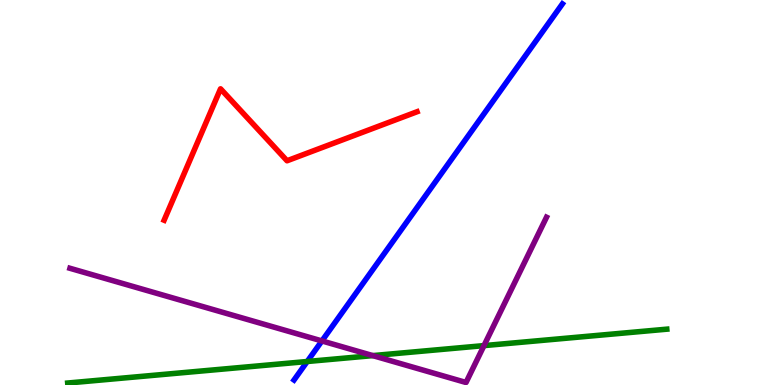[{'lines': ['blue', 'red'], 'intersections': []}, {'lines': ['green', 'red'], 'intersections': []}, {'lines': ['purple', 'red'], 'intersections': []}, {'lines': ['blue', 'green'], 'intersections': [{'x': 3.96, 'y': 0.61}]}, {'lines': ['blue', 'purple'], 'intersections': [{'x': 4.15, 'y': 1.14}]}, {'lines': ['green', 'purple'], 'intersections': [{'x': 4.81, 'y': 0.763}, {'x': 6.24, 'y': 1.02}]}]